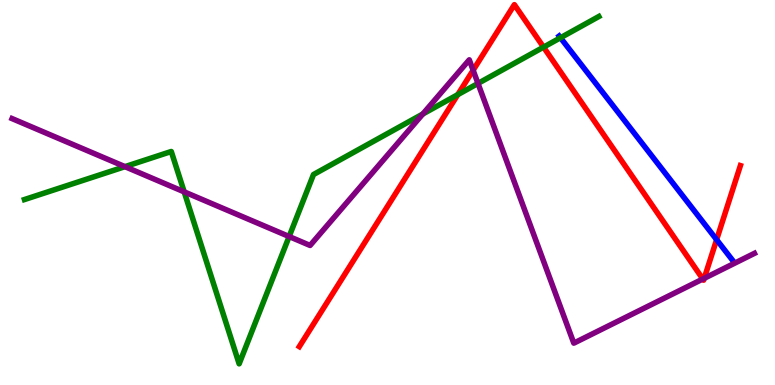[{'lines': ['blue', 'red'], 'intersections': [{'x': 9.25, 'y': 3.77}]}, {'lines': ['green', 'red'], 'intersections': [{'x': 5.91, 'y': 7.54}, {'x': 7.01, 'y': 8.78}]}, {'lines': ['purple', 'red'], 'intersections': [{'x': 6.1, 'y': 8.18}, {'x': 9.07, 'y': 2.75}, {'x': 9.09, 'y': 2.77}]}, {'lines': ['blue', 'green'], 'intersections': [{'x': 7.23, 'y': 9.02}]}, {'lines': ['blue', 'purple'], 'intersections': []}, {'lines': ['green', 'purple'], 'intersections': [{'x': 1.61, 'y': 5.67}, {'x': 2.38, 'y': 5.02}, {'x': 3.73, 'y': 3.86}, {'x': 5.46, 'y': 7.04}, {'x': 6.17, 'y': 7.83}]}]